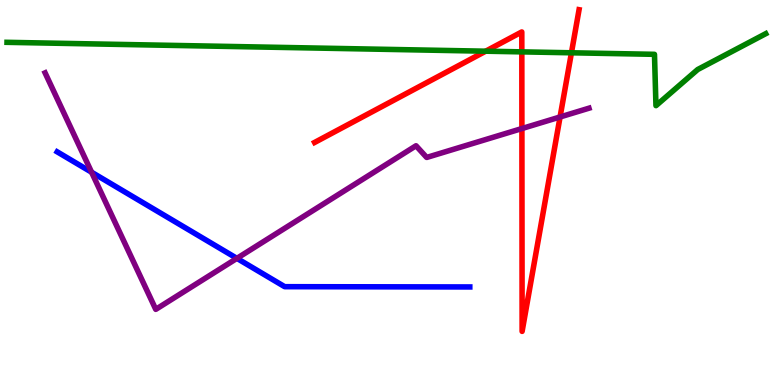[{'lines': ['blue', 'red'], 'intersections': []}, {'lines': ['green', 'red'], 'intersections': [{'x': 6.27, 'y': 8.67}, {'x': 6.73, 'y': 8.65}, {'x': 7.37, 'y': 8.63}]}, {'lines': ['purple', 'red'], 'intersections': [{'x': 6.73, 'y': 6.66}, {'x': 7.23, 'y': 6.96}]}, {'lines': ['blue', 'green'], 'intersections': []}, {'lines': ['blue', 'purple'], 'intersections': [{'x': 1.18, 'y': 5.53}, {'x': 3.06, 'y': 3.29}]}, {'lines': ['green', 'purple'], 'intersections': []}]